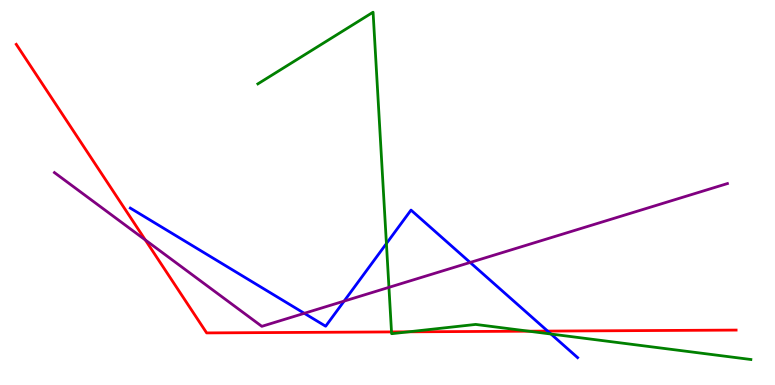[{'lines': ['blue', 'red'], 'intersections': [{'x': 7.07, 'y': 1.4}]}, {'lines': ['green', 'red'], 'intersections': [{'x': 5.05, 'y': 1.38}, {'x': 5.27, 'y': 1.38}, {'x': 6.82, 'y': 1.4}]}, {'lines': ['purple', 'red'], 'intersections': [{'x': 1.88, 'y': 3.77}]}, {'lines': ['blue', 'green'], 'intersections': [{'x': 4.99, 'y': 3.67}, {'x': 7.11, 'y': 1.32}]}, {'lines': ['blue', 'purple'], 'intersections': [{'x': 3.93, 'y': 1.86}, {'x': 4.44, 'y': 2.18}, {'x': 6.07, 'y': 3.18}]}, {'lines': ['green', 'purple'], 'intersections': [{'x': 5.02, 'y': 2.54}]}]